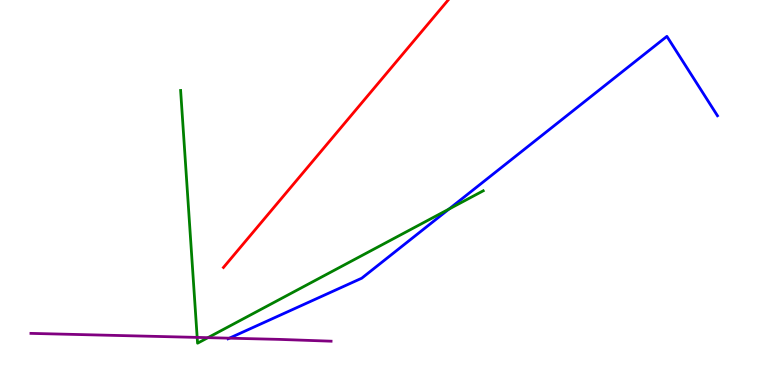[{'lines': ['blue', 'red'], 'intersections': []}, {'lines': ['green', 'red'], 'intersections': []}, {'lines': ['purple', 'red'], 'intersections': []}, {'lines': ['blue', 'green'], 'intersections': [{'x': 5.79, 'y': 4.57}]}, {'lines': ['blue', 'purple'], 'intersections': [{'x': 2.96, 'y': 1.22}]}, {'lines': ['green', 'purple'], 'intersections': [{'x': 2.54, 'y': 1.24}, {'x': 2.68, 'y': 1.23}]}]